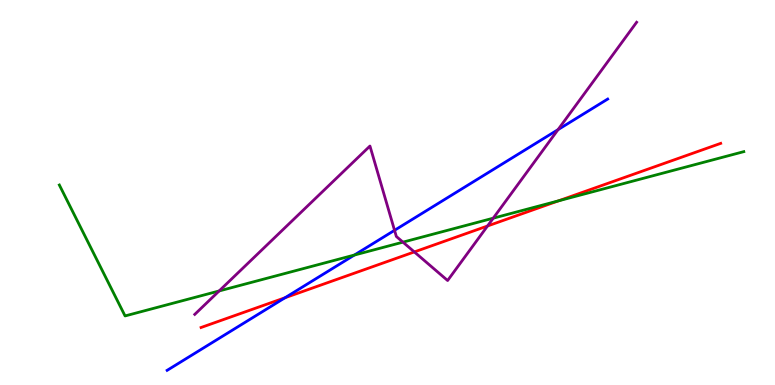[{'lines': ['blue', 'red'], 'intersections': [{'x': 3.68, 'y': 2.27}]}, {'lines': ['green', 'red'], 'intersections': [{'x': 7.21, 'y': 4.78}]}, {'lines': ['purple', 'red'], 'intersections': [{'x': 5.35, 'y': 3.46}, {'x': 6.29, 'y': 4.13}]}, {'lines': ['blue', 'green'], 'intersections': [{'x': 4.57, 'y': 3.38}]}, {'lines': ['blue', 'purple'], 'intersections': [{'x': 5.09, 'y': 4.02}, {'x': 7.2, 'y': 6.63}]}, {'lines': ['green', 'purple'], 'intersections': [{'x': 2.83, 'y': 2.44}, {'x': 5.2, 'y': 3.71}, {'x': 6.36, 'y': 4.33}]}]